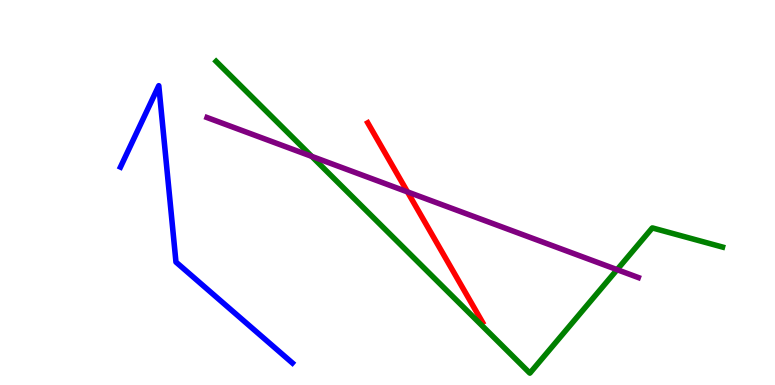[{'lines': ['blue', 'red'], 'intersections': []}, {'lines': ['green', 'red'], 'intersections': []}, {'lines': ['purple', 'red'], 'intersections': [{'x': 5.26, 'y': 5.02}]}, {'lines': ['blue', 'green'], 'intersections': []}, {'lines': ['blue', 'purple'], 'intersections': []}, {'lines': ['green', 'purple'], 'intersections': [{'x': 4.02, 'y': 5.94}, {'x': 7.96, 'y': 3.0}]}]